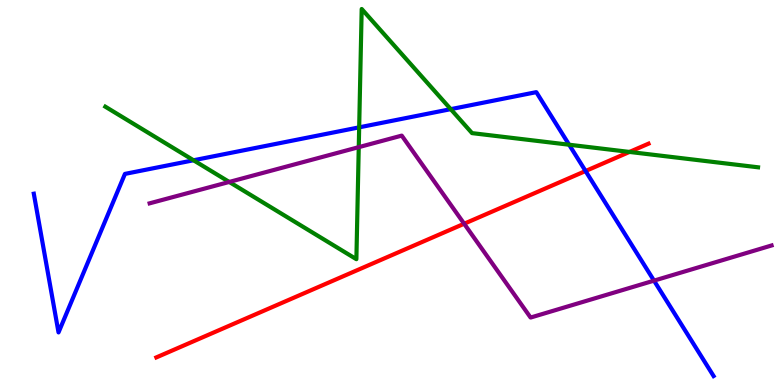[{'lines': ['blue', 'red'], 'intersections': [{'x': 7.56, 'y': 5.56}]}, {'lines': ['green', 'red'], 'intersections': [{'x': 8.12, 'y': 6.05}]}, {'lines': ['purple', 'red'], 'intersections': [{'x': 5.99, 'y': 4.19}]}, {'lines': ['blue', 'green'], 'intersections': [{'x': 2.5, 'y': 5.84}, {'x': 4.63, 'y': 6.69}, {'x': 5.82, 'y': 7.16}, {'x': 7.34, 'y': 6.24}]}, {'lines': ['blue', 'purple'], 'intersections': [{'x': 8.44, 'y': 2.71}]}, {'lines': ['green', 'purple'], 'intersections': [{'x': 2.96, 'y': 5.27}, {'x': 4.63, 'y': 6.18}]}]